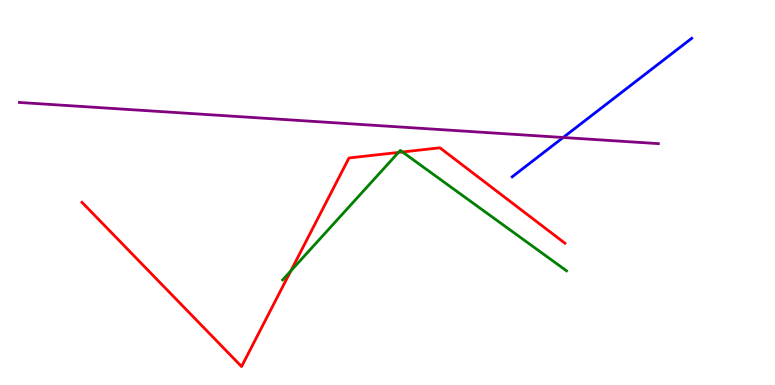[{'lines': ['blue', 'red'], 'intersections': []}, {'lines': ['green', 'red'], 'intersections': [{'x': 3.75, 'y': 2.96}, {'x': 5.14, 'y': 6.04}, {'x': 5.19, 'y': 6.05}]}, {'lines': ['purple', 'red'], 'intersections': []}, {'lines': ['blue', 'green'], 'intersections': []}, {'lines': ['blue', 'purple'], 'intersections': [{'x': 7.27, 'y': 6.43}]}, {'lines': ['green', 'purple'], 'intersections': []}]